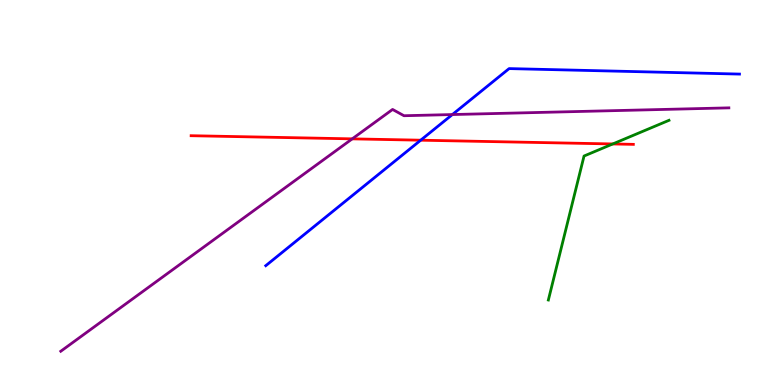[{'lines': ['blue', 'red'], 'intersections': [{'x': 5.43, 'y': 6.36}]}, {'lines': ['green', 'red'], 'intersections': [{'x': 7.91, 'y': 6.26}]}, {'lines': ['purple', 'red'], 'intersections': [{'x': 4.54, 'y': 6.39}]}, {'lines': ['blue', 'green'], 'intersections': []}, {'lines': ['blue', 'purple'], 'intersections': [{'x': 5.84, 'y': 7.02}]}, {'lines': ['green', 'purple'], 'intersections': []}]